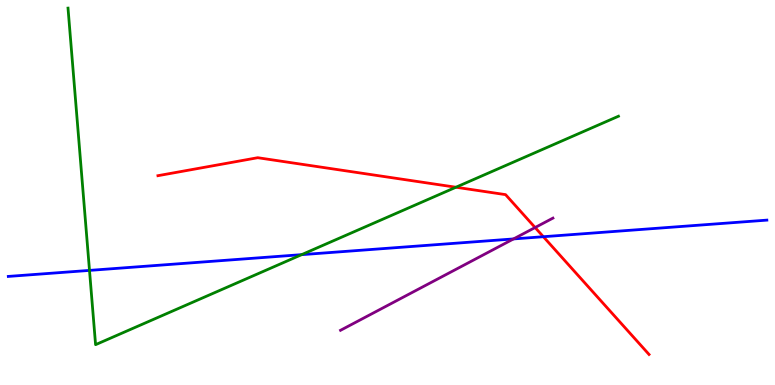[{'lines': ['blue', 'red'], 'intersections': [{'x': 7.01, 'y': 3.85}]}, {'lines': ['green', 'red'], 'intersections': [{'x': 5.88, 'y': 5.14}]}, {'lines': ['purple', 'red'], 'intersections': [{'x': 6.9, 'y': 4.09}]}, {'lines': ['blue', 'green'], 'intersections': [{'x': 1.15, 'y': 2.98}, {'x': 3.89, 'y': 3.39}]}, {'lines': ['blue', 'purple'], 'intersections': [{'x': 6.63, 'y': 3.79}]}, {'lines': ['green', 'purple'], 'intersections': []}]